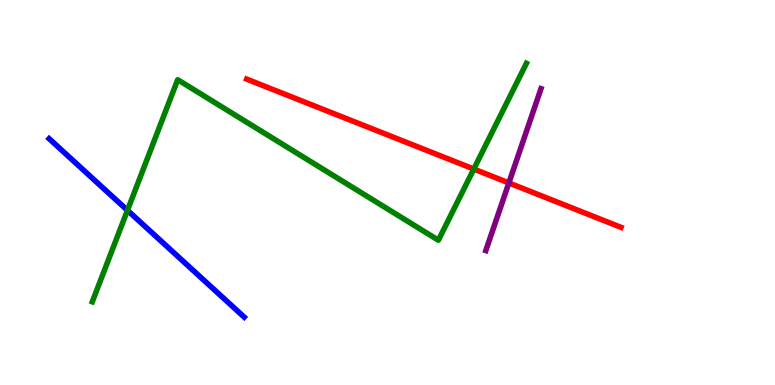[{'lines': ['blue', 'red'], 'intersections': []}, {'lines': ['green', 'red'], 'intersections': [{'x': 6.11, 'y': 5.61}]}, {'lines': ['purple', 'red'], 'intersections': [{'x': 6.57, 'y': 5.25}]}, {'lines': ['blue', 'green'], 'intersections': [{'x': 1.64, 'y': 4.54}]}, {'lines': ['blue', 'purple'], 'intersections': []}, {'lines': ['green', 'purple'], 'intersections': []}]